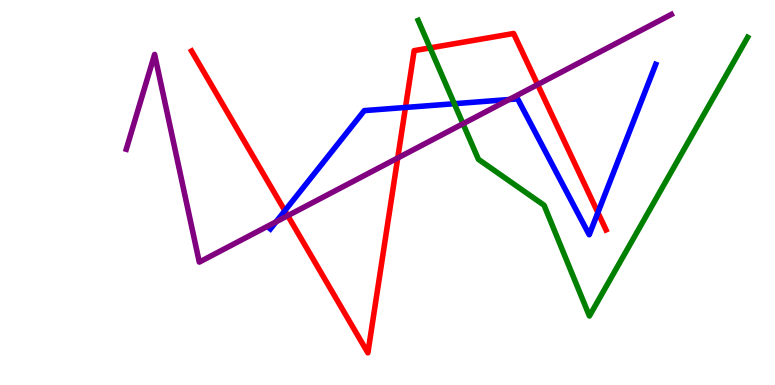[{'lines': ['blue', 'red'], 'intersections': [{'x': 3.68, 'y': 4.53}, {'x': 5.23, 'y': 7.21}, {'x': 7.71, 'y': 4.48}]}, {'lines': ['green', 'red'], 'intersections': [{'x': 5.55, 'y': 8.76}]}, {'lines': ['purple', 'red'], 'intersections': [{'x': 3.71, 'y': 4.4}, {'x': 5.13, 'y': 5.9}, {'x': 6.94, 'y': 7.8}]}, {'lines': ['blue', 'green'], 'intersections': [{'x': 5.86, 'y': 7.31}]}, {'lines': ['blue', 'purple'], 'intersections': [{'x': 3.56, 'y': 4.24}, {'x': 6.57, 'y': 7.42}]}, {'lines': ['green', 'purple'], 'intersections': [{'x': 5.97, 'y': 6.79}]}]